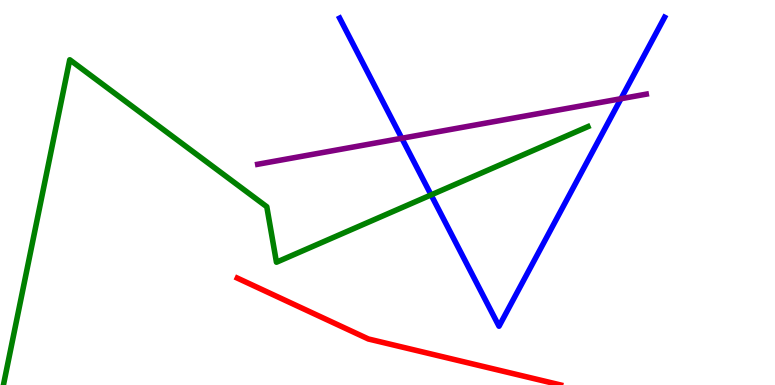[{'lines': ['blue', 'red'], 'intersections': []}, {'lines': ['green', 'red'], 'intersections': []}, {'lines': ['purple', 'red'], 'intersections': []}, {'lines': ['blue', 'green'], 'intersections': [{'x': 5.56, 'y': 4.94}]}, {'lines': ['blue', 'purple'], 'intersections': [{'x': 5.18, 'y': 6.41}, {'x': 8.01, 'y': 7.44}]}, {'lines': ['green', 'purple'], 'intersections': []}]